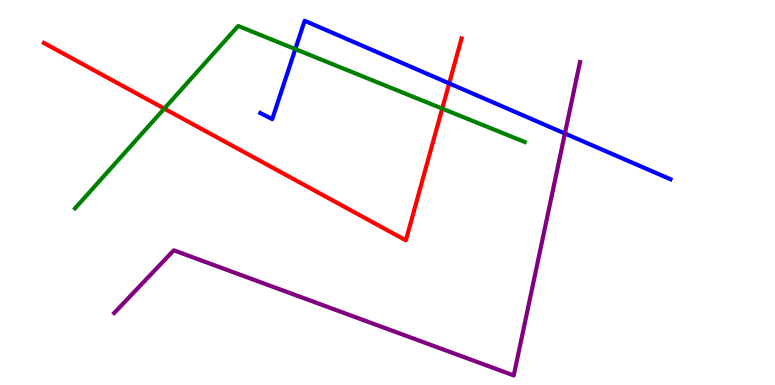[{'lines': ['blue', 'red'], 'intersections': [{'x': 5.8, 'y': 7.83}]}, {'lines': ['green', 'red'], 'intersections': [{'x': 2.12, 'y': 7.18}, {'x': 5.71, 'y': 7.18}]}, {'lines': ['purple', 'red'], 'intersections': []}, {'lines': ['blue', 'green'], 'intersections': [{'x': 3.81, 'y': 8.72}]}, {'lines': ['blue', 'purple'], 'intersections': [{'x': 7.29, 'y': 6.53}]}, {'lines': ['green', 'purple'], 'intersections': []}]